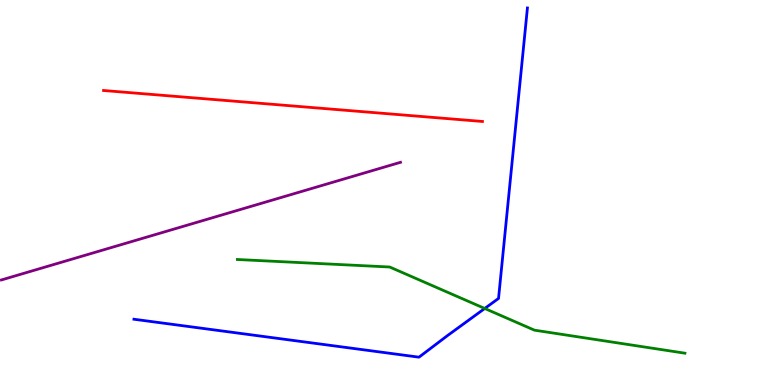[{'lines': ['blue', 'red'], 'intersections': []}, {'lines': ['green', 'red'], 'intersections': []}, {'lines': ['purple', 'red'], 'intersections': []}, {'lines': ['blue', 'green'], 'intersections': [{'x': 6.25, 'y': 1.99}]}, {'lines': ['blue', 'purple'], 'intersections': []}, {'lines': ['green', 'purple'], 'intersections': []}]